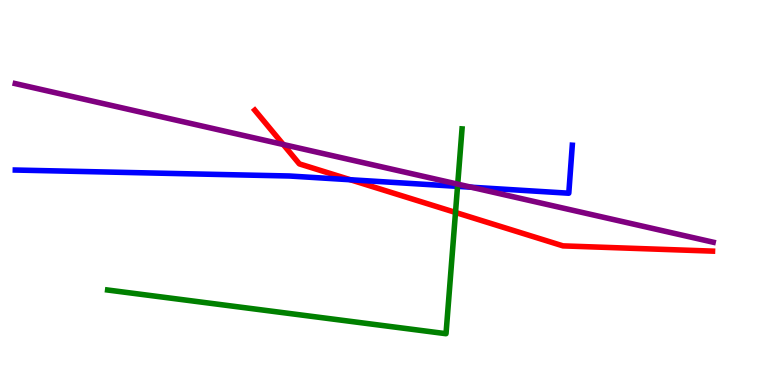[{'lines': ['blue', 'red'], 'intersections': [{'x': 4.52, 'y': 5.33}]}, {'lines': ['green', 'red'], 'intersections': [{'x': 5.88, 'y': 4.48}]}, {'lines': ['purple', 'red'], 'intersections': [{'x': 3.66, 'y': 6.25}]}, {'lines': ['blue', 'green'], 'intersections': [{'x': 5.9, 'y': 5.16}]}, {'lines': ['blue', 'purple'], 'intersections': [{'x': 6.08, 'y': 5.14}]}, {'lines': ['green', 'purple'], 'intersections': [{'x': 5.91, 'y': 5.22}]}]